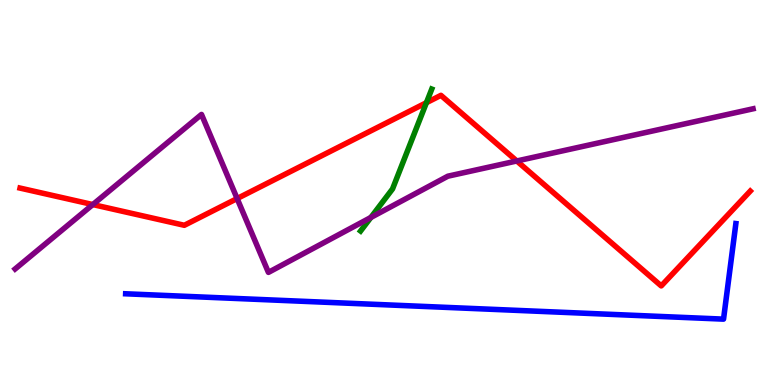[{'lines': ['blue', 'red'], 'intersections': []}, {'lines': ['green', 'red'], 'intersections': [{'x': 5.5, 'y': 7.33}]}, {'lines': ['purple', 'red'], 'intersections': [{'x': 1.2, 'y': 4.69}, {'x': 3.06, 'y': 4.84}, {'x': 6.67, 'y': 5.82}]}, {'lines': ['blue', 'green'], 'intersections': []}, {'lines': ['blue', 'purple'], 'intersections': []}, {'lines': ['green', 'purple'], 'intersections': [{'x': 4.79, 'y': 4.35}]}]